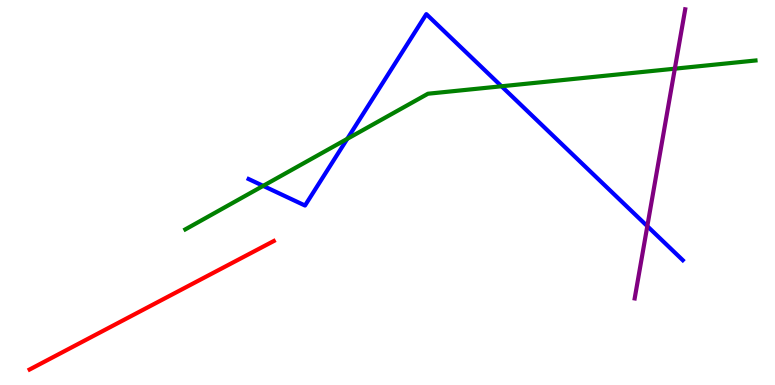[{'lines': ['blue', 'red'], 'intersections': []}, {'lines': ['green', 'red'], 'intersections': []}, {'lines': ['purple', 'red'], 'intersections': []}, {'lines': ['blue', 'green'], 'intersections': [{'x': 3.4, 'y': 5.17}, {'x': 4.48, 'y': 6.39}, {'x': 6.47, 'y': 7.76}]}, {'lines': ['blue', 'purple'], 'intersections': [{'x': 8.35, 'y': 4.13}]}, {'lines': ['green', 'purple'], 'intersections': [{'x': 8.71, 'y': 8.22}]}]